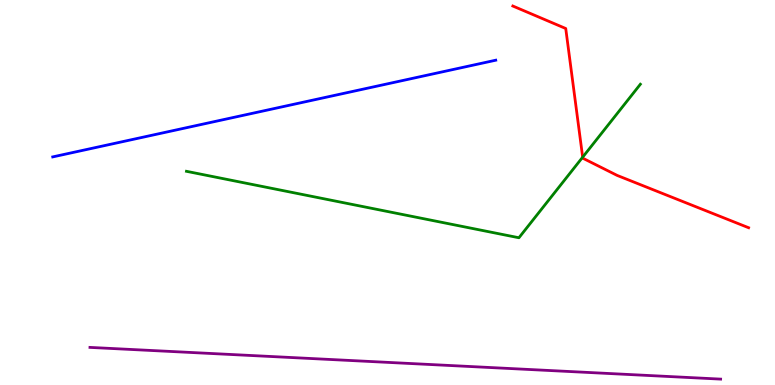[{'lines': ['blue', 'red'], 'intersections': []}, {'lines': ['green', 'red'], 'intersections': [{'x': 7.52, 'y': 5.92}]}, {'lines': ['purple', 'red'], 'intersections': []}, {'lines': ['blue', 'green'], 'intersections': []}, {'lines': ['blue', 'purple'], 'intersections': []}, {'lines': ['green', 'purple'], 'intersections': []}]